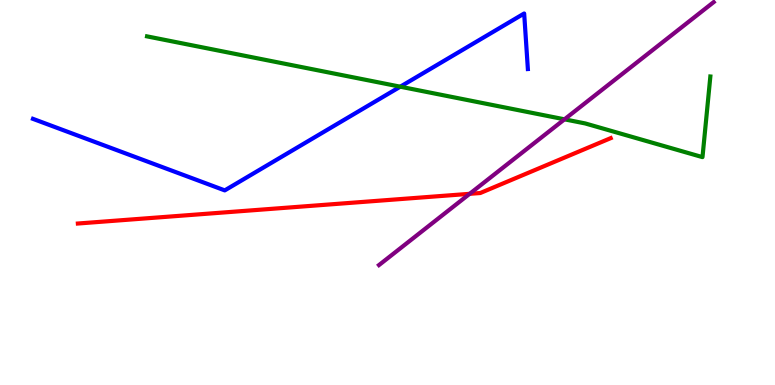[{'lines': ['blue', 'red'], 'intersections': []}, {'lines': ['green', 'red'], 'intersections': []}, {'lines': ['purple', 'red'], 'intersections': [{'x': 6.06, 'y': 4.97}]}, {'lines': ['blue', 'green'], 'intersections': [{'x': 5.16, 'y': 7.75}]}, {'lines': ['blue', 'purple'], 'intersections': []}, {'lines': ['green', 'purple'], 'intersections': [{'x': 7.28, 'y': 6.9}]}]